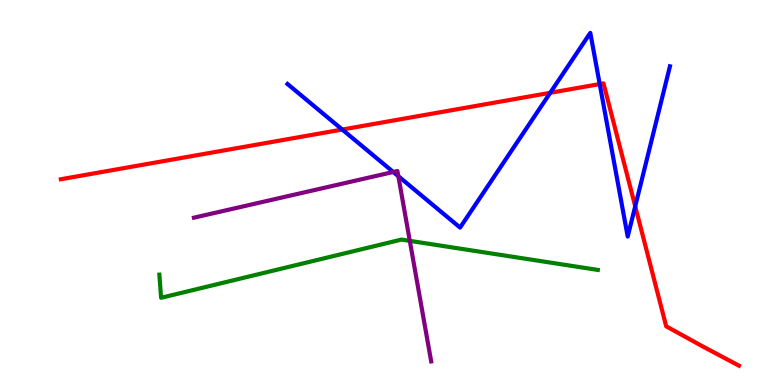[{'lines': ['blue', 'red'], 'intersections': [{'x': 4.42, 'y': 6.64}, {'x': 7.1, 'y': 7.59}, {'x': 7.74, 'y': 7.82}, {'x': 8.2, 'y': 4.64}]}, {'lines': ['green', 'red'], 'intersections': []}, {'lines': ['purple', 'red'], 'intersections': []}, {'lines': ['blue', 'green'], 'intersections': []}, {'lines': ['blue', 'purple'], 'intersections': [{'x': 5.07, 'y': 5.53}, {'x': 5.14, 'y': 5.42}]}, {'lines': ['green', 'purple'], 'intersections': [{'x': 5.29, 'y': 3.74}]}]